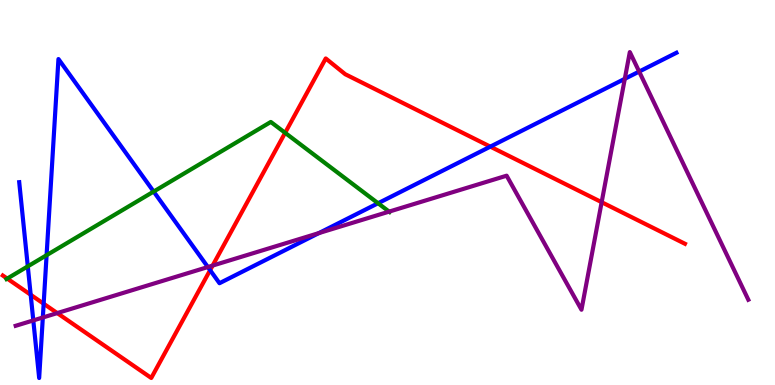[{'lines': ['blue', 'red'], 'intersections': [{'x': 0.396, 'y': 2.34}, {'x': 0.563, 'y': 2.11}, {'x': 2.71, 'y': 2.98}, {'x': 6.33, 'y': 6.19}]}, {'lines': ['green', 'red'], 'intersections': [{'x': 0.0933, 'y': 2.76}, {'x': 3.68, 'y': 6.55}]}, {'lines': ['purple', 'red'], 'intersections': [{'x': 0.739, 'y': 1.87}, {'x': 2.74, 'y': 3.1}, {'x': 7.76, 'y': 4.75}]}, {'lines': ['blue', 'green'], 'intersections': [{'x': 0.359, 'y': 3.08}, {'x': 0.601, 'y': 3.37}, {'x': 1.98, 'y': 5.02}, {'x': 4.88, 'y': 4.72}]}, {'lines': ['blue', 'purple'], 'intersections': [{'x': 0.43, 'y': 1.68}, {'x': 0.553, 'y': 1.75}, {'x': 2.68, 'y': 3.06}, {'x': 4.11, 'y': 3.95}, {'x': 8.06, 'y': 7.95}, {'x': 8.25, 'y': 8.14}]}, {'lines': ['green', 'purple'], 'intersections': [{'x': 5.02, 'y': 4.5}]}]